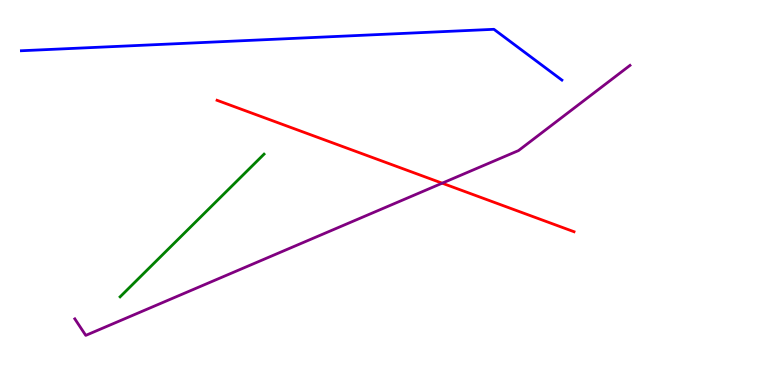[{'lines': ['blue', 'red'], 'intersections': []}, {'lines': ['green', 'red'], 'intersections': []}, {'lines': ['purple', 'red'], 'intersections': [{'x': 5.71, 'y': 5.24}]}, {'lines': ['blue', 'green'], 'intersections': []}, {'lines': ['blue', 'purple'], 'intersections': []}, {'lines': ['green', 'purple'], 'intersections': []}]